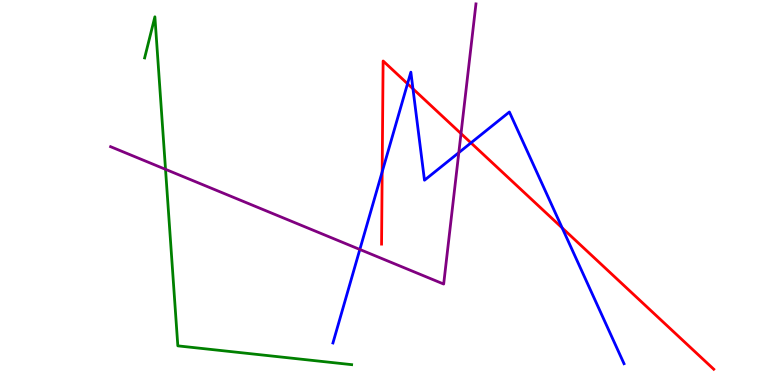[{'lines': ['blue', 'red'], 'intersections': [{'x': 4.93, 'y': 5.54}, {'x': 5.26, 'y': 7.83}, {'x': 5.33, 'y': 7.69}, {'x': 6.08, 'y': 6.29}, {'x': 7.25, 'y': 4.08}]}, {'lines': ['green', 'red'], 'intersections': []}, {'lines': ['purple', 'red'], 'intersections': [{'x': 5.95, 'y': 6.53}]}, {'lines': ['blue', 'green'], 'intersections': []}, {'lines': ['blue', 'purple'], 'intersections': [{'x': 4.64, 'y': 3.52}, {'x': 5.92, 'y': 6.04}]}, {'lines': ['green', 'purple'], 'intersections': [{'x': 2.14, 'y': 5.6}]}]